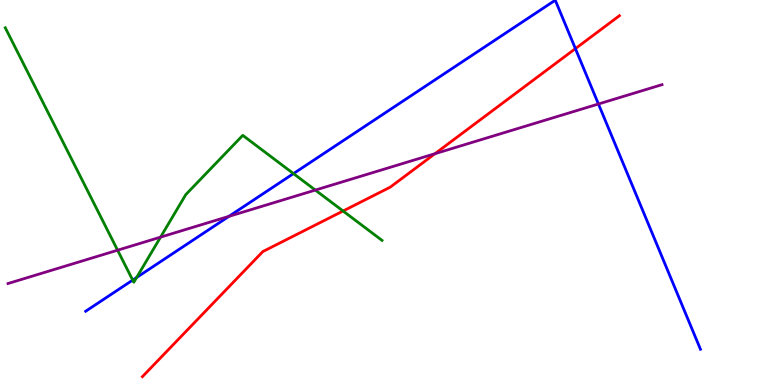[{'lines': ['blue', 'red'], 'intersections': [{'x': 7.42, 'y': 8.74}]}, {'lines': ['green', 'red'], 'intersections': [{'x': 4.43, 'y': 4.52}]}, {'lines': ['purple', 'red'], 'intersections': [{'x': 5.61, 'y': 6.01}]}, {'lines': ['blue', 'green'], 'intersections': [{'x': 1.71, 'y': 2.72}, {'x': 1.76, 'y': 2.79}, {'x': 3.79, 'y': 5.49}]}, {'lines': ['blue', 'purple'], 'intersections': [{'x': 2.95, 'y': 4.38}, {'x': 7.72, 'y': 7.3}]}, {'lines': ['green', 'purple'], 'intersections': [{'x': 1.52, 'y': 3.5}, {'x': 2.07, 'y': 3.84}, {'x': 4.07, 'y': 5.06}]}]